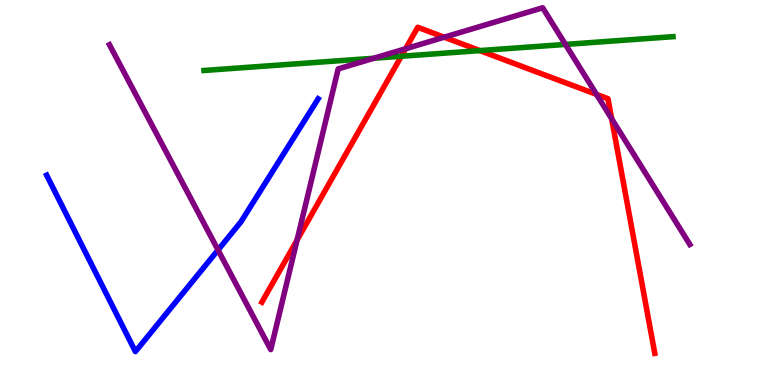[{'lines': ['blue', 'red'], 'intersections': []}, {'lines': ['green', 'red'], 'intersections': [{'x': 5.18, 'y': 8.54}, {'x': 6.19, 'y': 8.69}]}, {'lines': ['purple', 'red'], 'intersections': [{'x': 3.83, 'y': 3.76}, {'x': 5.23, 'y': 8.73}, {'x': 5.73, 'y': 9.03}, {'x': 7.7, 'y': 7.55}, {'x': 7.89, 'y': 6.92}]}, {'lines': ['blue', 'green'], 'intersections': []}, {'lines': ['blue', 'purple'], 'intersections': [{'x': 2.81, 'y': 3.51}]}, {'lines': ['green', 'purple'], 'intersections': [{'x': 4.82, 'y': 8.49}, {'x': 7.3, 'y': 8.85}]}]